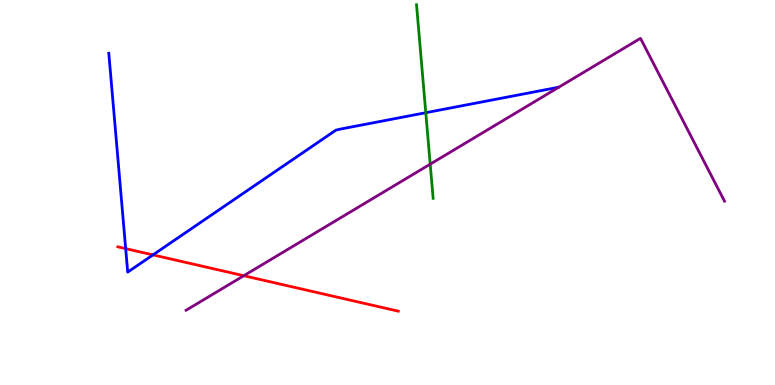[{'lines': ['blue', 'red'], 'intersections': [{'x': 1.62, 'y': 3.54}, {'x': 1.97, 'y': 3.38}]}, {'lines': ['green', 'red'], 'intersections': []}, {'lines': ['purple', 'red'], 'intersections': [{'x': 3.15, 'y': 2.84}]}, {'lines': ['blue', 'green'], 'intersections': [{'x': 5.49, 'y': 7.07}]}, {'lines': ['blue', 'purple'], 'intersections': []}, {'lines': ['green', 'purple'], 'intersections': [{'x': 5.55, 'y': 5.74}]}]